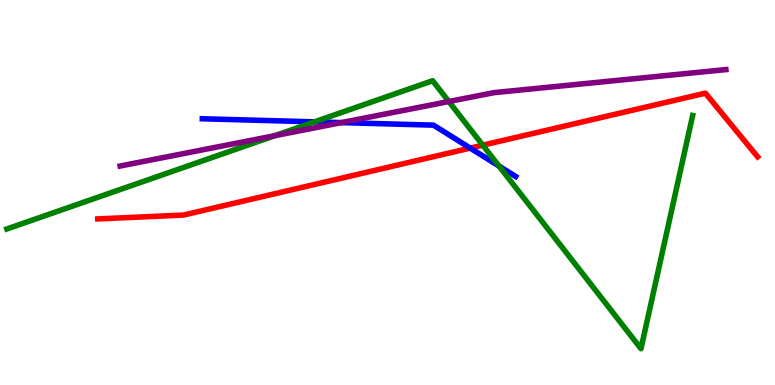[{'lines': ['blue', 'red'], 'intersections': [{'x': 6.07, 'y': 6.15}]}, {'lines': ['green', 'red'], 'intersections': [{'x': 6.23, 'y': 6.23}]}, {'lines': ['purple', 'red'], 'intersections': []}, {'lines': ['blue', 'green'], 'intersections': [{'x': 4.06, 'y': 6.83}, {'x': 6.44, 'y': 5.69}]}, {'lines': ['blue', 'purple'], 'intersections': [{'x': 4.4, 'y': 6.82}]}, {'lines': ['green', 'purple'], 'intersections': [{'x': 3.55, 'y': 6.48}, {'x': 5.79, 'y': 7.36}]}]